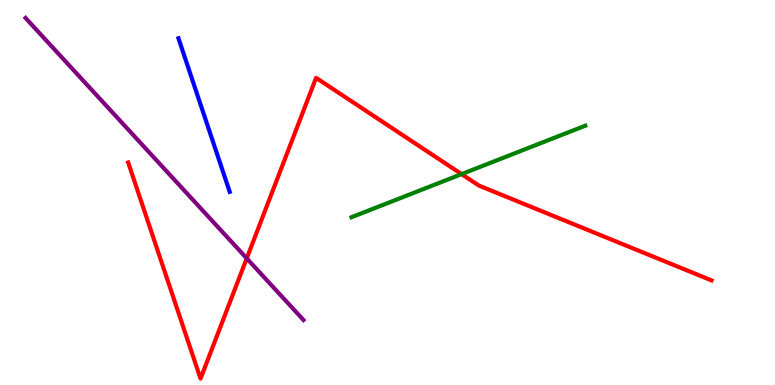[{'lines': ['blue', 'red'], 'intersections': []}, {'lines': ['green', 'red'], 'intersections': [{'x': 5.96, 'y': 5.48}]}, {'lines': ['purple', 'red'], 'intersections': [{'x': 3.18, 'y': 3.29}]}, {'lines': ['blue', 'green'], 'intersections': []}, {'lines': ['blue', 'purple'], 'intersections': []}, {'lines': ['green', 'purple'], 'intersections': []}]